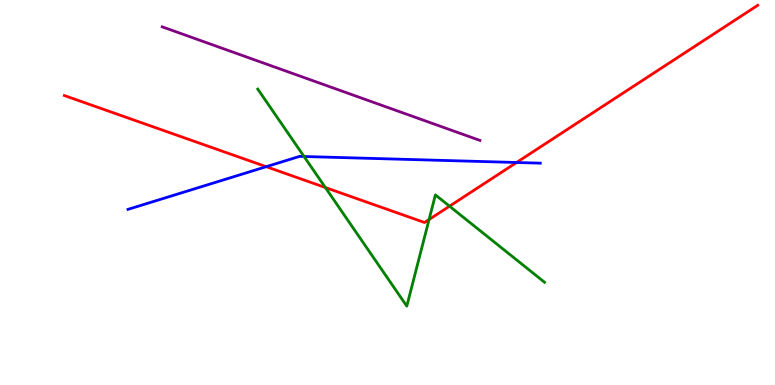[{'lines': ['blue', 'red'], 'intersections': [{'x': 3.44, 'y': 5.67}, {'x': 6.67, 'y': 5.78}]}, {'lines': ['green', 'red'], 'intersections': [{'x': 4.2, 'y': 5.13}, {'x': 5.54, 'y': 4.3}, {'x': 5.8, 'y': 4.64}]}, {'lines': ['purple', 'red'], 'intersections': []}, {'lines': ['blue', 'green'], 'intersections': [{'x': 3.92, 'y': 5.93}]}, {'lines': ['blue', 'purple'], 'intersections': []}, {'lines': ['green', 'purple'], 'intersections': []}]